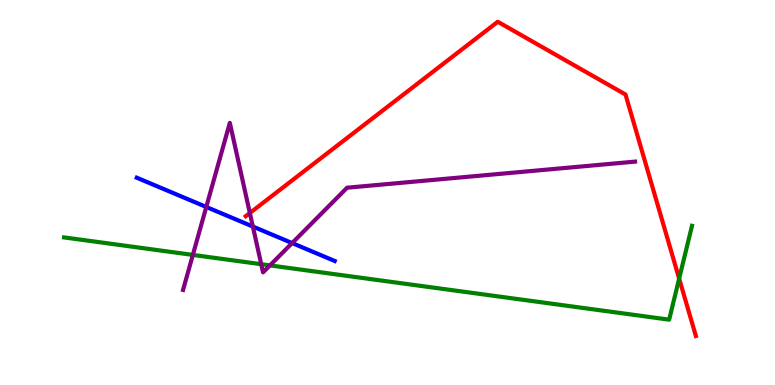[{'lines': ['blue', 'red'], 'intersections': []}, {'lines': ['green', 'red'], 'intersections': [{'x': 8.76, 'y': 2.76}]}, {'lines': ['purple', 'red'], 'intersections': [{'x': 3.22, 'y': 4.47}]}, {'lines': ['blue', 'green'], 'intersections': []}, {'lines': ['blue', 'purple'], 'intersections': [{'x': 2.66, 'y': 4.62}, {'x': 3.26, 'y': 4.12}, {'x': 3.77, 'y': 3.69}]}, {'lines': ['green', 'purple'], 'intersections': [{'x': 2.49, 'y': 3.38}, {'x': 3.37, 'y': 3.14}, {'x': 3.48, 'y': 3.11}]}]